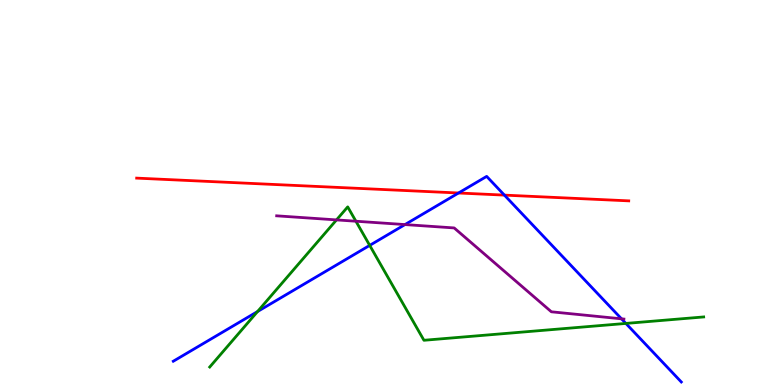[{'lines': ['blue', 'red'], 'intersections': [{'x': 5.92, 'y': 4.99}, {'x': 6.51, 'y': 4.93}]}, {'lines': ['green', 'red'], 'intersections': []}, {'lines': ['purple', 'red'], 'intersections': []}, {'lines': ['blue', 'green'], 'intersections': [{'x': 3.32, 'y': 1.91}, {'x': 4.77, 'y': 3.63}, {'x': 8.08, 'y': 1.6}]}, {'lines': ['blue', 'purple'], 'intersections': [{'x': 5.23, 'y': 4.17}, {'x': 8.02, 'y': 1.72}]}, {'lines': ['green', 'purple'], 'intersections': [{'x': 4.34, 'y': 4.29}, {'x': 4.59, 'y': 4.25}]}]